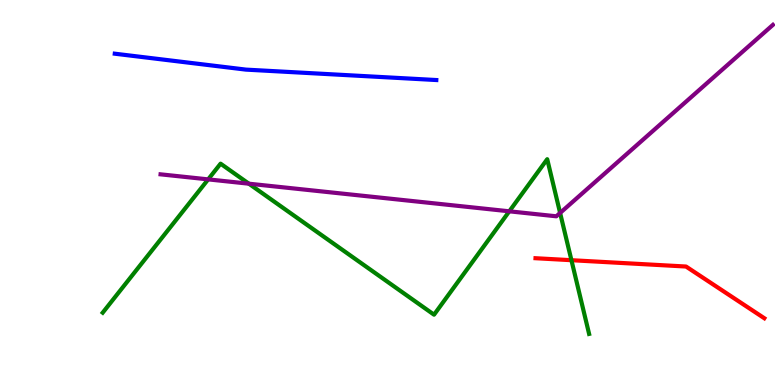[{'lines': ['blue', 'red'], 'intersections': []}, {'lines': ['green', 'red'], 'intersections': [{'x': 7.37, 'y': 3.24}]}, {'lines': ['purple', 'red'], 'intersections': []}, {'lines': ['blue', 'green'], 'intersections': []}, {'lines': ['blue', 'purple'], 'intersections': []}, {'lines': ['green', 'purple'], 'intersections': [{'x': 2.69, 'y': 5.34}, {'x': 3.21, 'y': 5.23}, {'x': 6.57, 'y': 4.51}, {'x': 7.23, 'y': 4.47}]}]